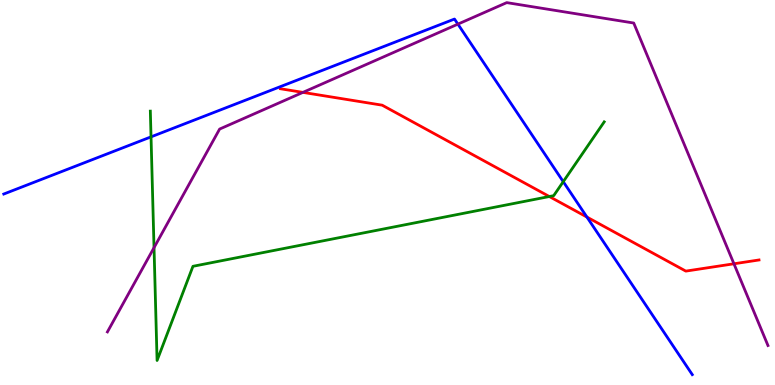[{'lines': ['blue', 'red'], 'intersections': [{'x': 7.57, 'y': 4.36}]}, {'lines': ['green', 'red'], 'intersections': [{'x': 7.09, 'y': 4.9}]}, {'lines': ['purple', 'red'], 'intersections': [{'x': 3.91, 'y': 7.6}, {'x': 9.47, 'y': 3.15}]}, {'lines': ['blue', 'green'], 'intersections': [{'x': 1.95, 'y': 6.45}, {'x': 7.27, 'y': 5.28}]}, {'lines': ['blue', 'purple'], 'intersections': [{'x': 5.91, 'y': 9.37}]}, {'lines': ['green', 'purple'], 'intersections': [{'x': 1.99, 'y': 3.57}]}]